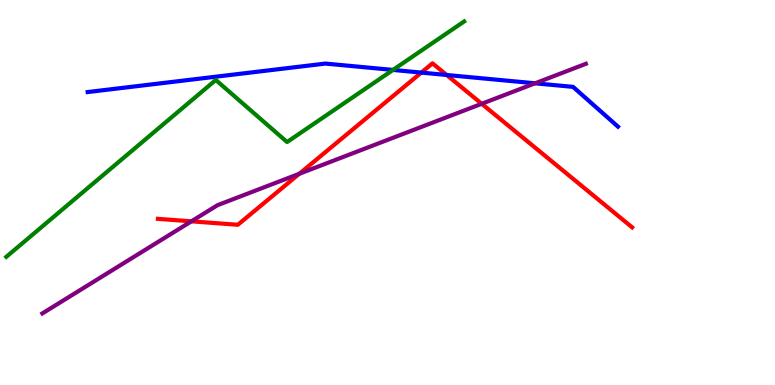[{'lines': ['blue', 'red'], 'intersections': [{'x': 5.44, 'y': 8.11}, {'x': 5.76, 'y': 8.05}]}, {'lines': ['green', 'red'], 'intersections': []}, {'lines': ['purple', 'red'], 'intersections': [{'x': 2.47, 'y': 4.25}, {'x': 3.86, 'y': 5.49}, {'x': 6.22, 'y': 7.3}]}, {'lines': ['blue', 'green'], 'intersections': [{'x': 5.07, 'y': 8.18}]}, {'lines': ['blue', 'purple'], 'intersections': [{'x': 6.9, 'y': 7.84}]}, {'lines': ['green', 'purple'], 'intersections': []}]